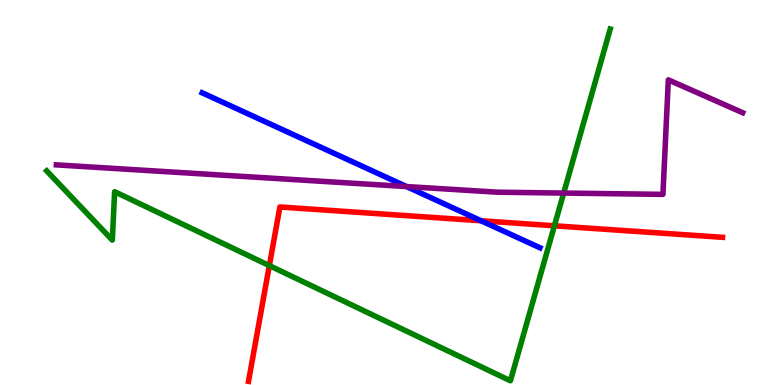[{'lines': ['blue', 'red'], 'intersections': [{'x': 6.21, 'y': 4.27}]}, {'lines': ['green', 'red'], 'intersections': [{'x': 3.48, 'y': 3.1}, {'x': 7.15, 'y': 4.14}]}, {'lines': ['purple', 'red'], 'intersections': []}, {'lines': ['blue', 'green'], 'intersections': []}, {'lines': ['blue', 'purple'], 'intersections': [{'x': 5.25, 'y': 5.15}]}, {'lines': ['green', 'purple'], 'intersections': [{'x': 7.27, 'y': 4.99}]}]